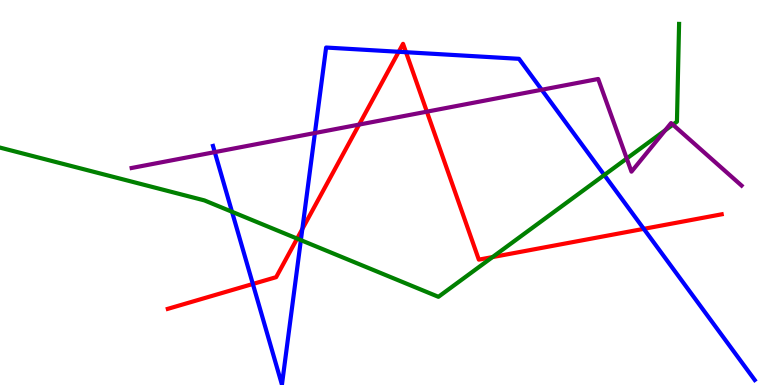[{'lines': ['blue', 'red'], 'intersections': [{'x': 3.26, 'y': 2.62}, {'x': 3.9, 'y': 4.05}, {'x': 5.14, 'y': 8.65}, {'x': 5.24, 'y': 8.64}, {'x': 8.31, 'y': 4.06}]}, {'lines': ['green', 'red'], 'intersections': [{'x': 3.83, 'y': 3.8}, {'x': 6.36, 'y': 3.32}]}, {'lines': ['purple', 'red'], 'intersections': [{'x': 4.63, 'y': 6.76}, {'x': 5.51, 'y': 7.1}]}, {'lines': ['blue', 'green'], 'intersections': [{'x': 2.99, 'y': 4.5}, {'x': 3.88, 'y': 3.76}, {'x': 7.8, 'y': 5.45}]}, {'lines': ['blue', 'purple'], 'intersections': [{'x': 2.77, 'y': 6.05}, {'x': 4.06, 'y': 6.54}, {'x': 6.99, 'y': 7.67}]}, {'lines': ['green', 'purple'], 'intersections': [{'x': 8.09, 'y': 5.88}, {'x': 8.58, 'y': 6.62}, {'x': 8.68, 'y': 6.76}]}]